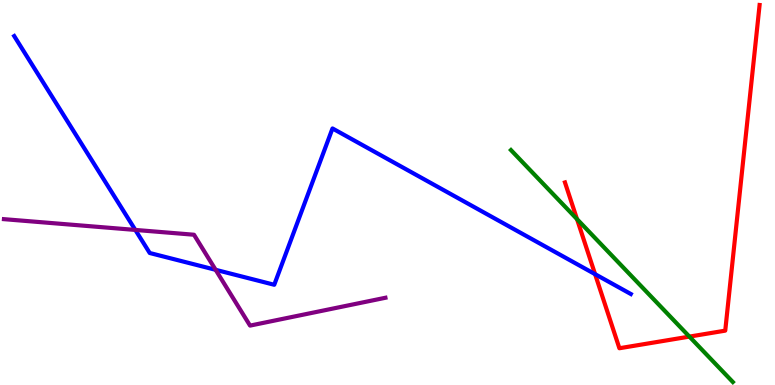[{'lines': ['blue', 'red'], 'intersections': [{'x': 7.68, 'y': 2.88}]}, {'lines': ['green', 'red'], 'intersections': [{'x': 7.45, 'y': 4.31}, {'x': 8.9, 'y': 1.26}]}, {'lines': ['purple', 'red'], 'intersections': []}, {'lines': ['blue', 'green'], 'intersections': []}, {'lines': ['blue', 'purple'], 'intersections': [{'x': 1.75, 'y': 4.03}, {'x': 2.78, 'y': 2.99}]}, {'lines': ['green', 'purple'], 'intersections': []}]